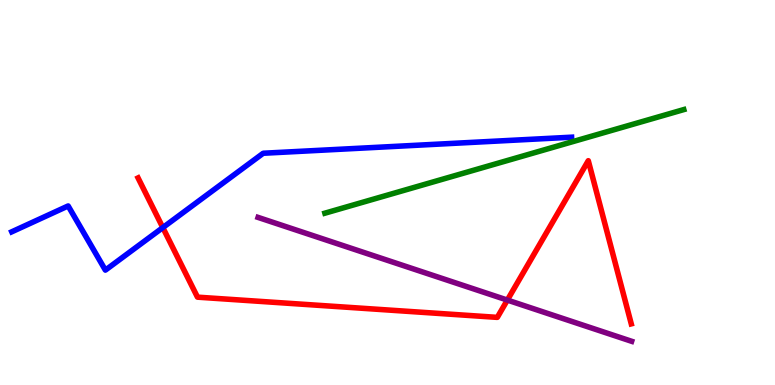[{'lines': ['blue', 'red'], 'intersections': [{'x': 2.1, 'y': 4.09}]}, {'lines': ['green', 'red'], 'intersections': []}, {'lines': ['purple', 'red'], 'intersections': [{'x': 6.55, 'y': 2.21}]}, {'lines': ['blue', 'green'], 'intersections': []}, {'lines': ['blue', 'purple'], 'intersections': []}, {'lines': ['green', 'purple'], 'intersections': []}]